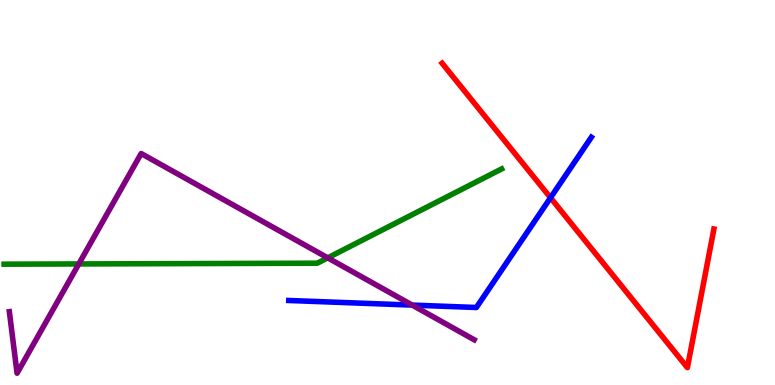[{'lines': ['blue', 'red'], 'intersections': [{'x': 7.1, 'y': 4.86}]}, {'lines': ['green', 'red'], 'intersections': []}, {'lines': ['purple', 'red'], 'intersections': []}, {'lines': ['blue', 'green'], 'intersections': []}, {'lines': ['blue', 'purple'], 'intersections': [{'x': 5.32, 'y': 2.08}]}, {'lines': ['green', 'purple'], 'intersections': [{'x': 1.02, 'y': 3.14}, {'x': 4.23, 'y': 3.3}]}]